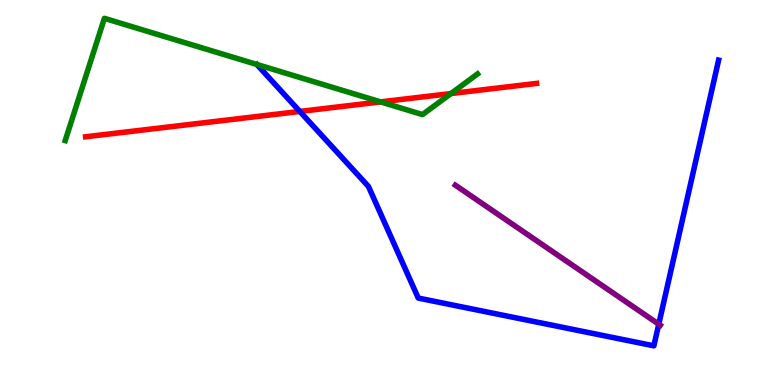[{'lines': ['blue', 'red'], 'intersections': [{'x': 3.87, 'y': 7.11}]}, {'lines': ['green', 'red'], 'intersections': [{'x': 4.91, 'y': 7.35}, {'x': 5.82, 'y': 7.57}]}, {'lines': ['purple', 'red'], 'intersections': []}, {'lines': ['blue', 'green'], 'intersections': []}, {'lines': ['blue', 'purple'], 'intersections': [{'x': 8.5, 'y': 1.58}]}, {'lines': ['green', 'purple'], 'intersections': []}]